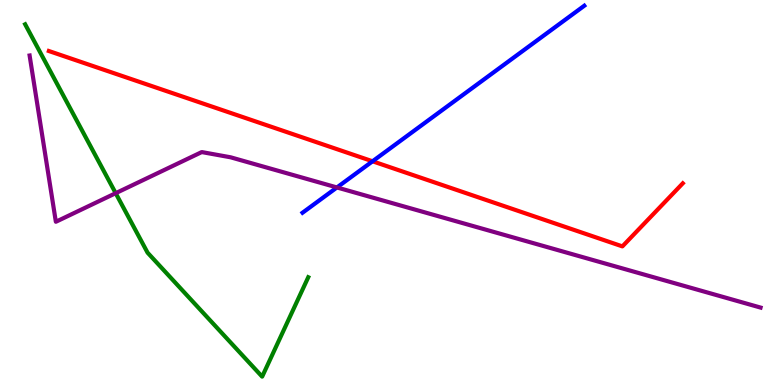[{'lines': ['blue', 'red'], 'intersections': [{'x': 4.81, 'y': 5.81}]}, {'lines': ['green', 'red'], 'intersections': []}, {'lines': ['purple', 'red'], 'intersections': []}, {'lines': ['blue', 'green'], 'intersections': []}, {'lines': ['blue', 'purple'], 'intersections': [{'x': 4.35, 'y': 5.13}]}, {'lines': ['green', 'purple'], 'intersections': [{'x': 1.49, 'y': 4.98}]}]